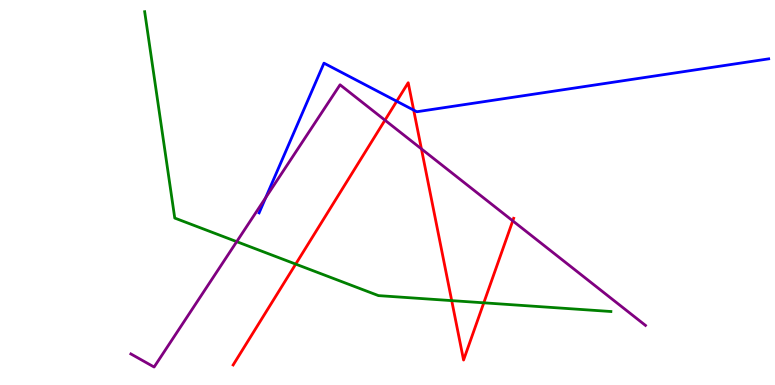[{'lines': ['blue', 'red'], 'intersections': [{'x': 5.12, 'y': 7.37}, {'x': 5.34, 'y': 7.14}]}, {'lines': ['green', 'red'], 'intersections': [{'x': 3.82, 'y': 3.14}, {'x': 5.83, 'y': 2.19}, {'x': 6.24, 'y': 2.13}]}, {'lines': ['purple', 'red'], 'intersections': [{'x': 4.97, 'y': 6.88}, {'x': 5.44, 'y': 6.13}, {'x': 6.62, 'y': 4.26}]}, {'lines': ['blue', 'green'], 'intersections': []}, {'lines': ['blue', 'purple'], 'intersections': [{'x': 3.43, 'y': 4.87}]}, {'lines': ['green', 'purple'], 'intersections': [{'x': 3.05, 'y': 3.72}]}]